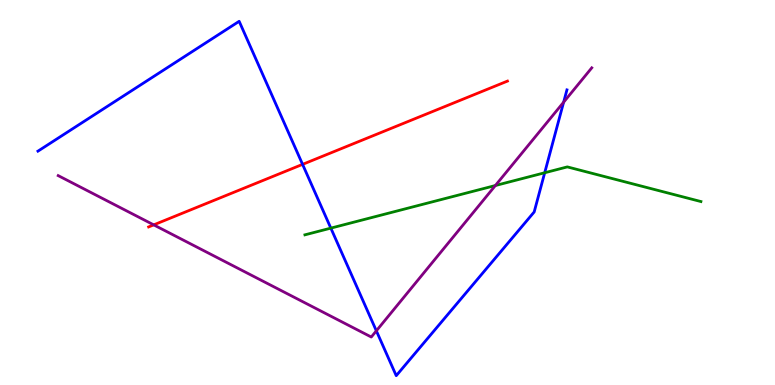[{'lines': ['blue', 'red'], 'intersections': [{'x': 3.9, 'y': 5.73}]}, {'lines': ['green', 'red'], 'intersections': []}, {'lines': ['purple', 'red'], 'intersections': [{'x': 1.98, 'y': 4.16}]}, {'lines': ['blue', 'green'], 'intersections': [{'x': 4.27, 'y': 4.07}, {'x': 7.03, 'y': 5.51}]}, {'lines': ['blue', 'purple'], 'intersections': [{'x': 4.86, 'y': 1.41}, {'x': 7.27, 'y': 7.35}]}, {'lines': ['green', 'purple'], 'intersections': [{'x': 6.39, 'y': 5.18}]}]